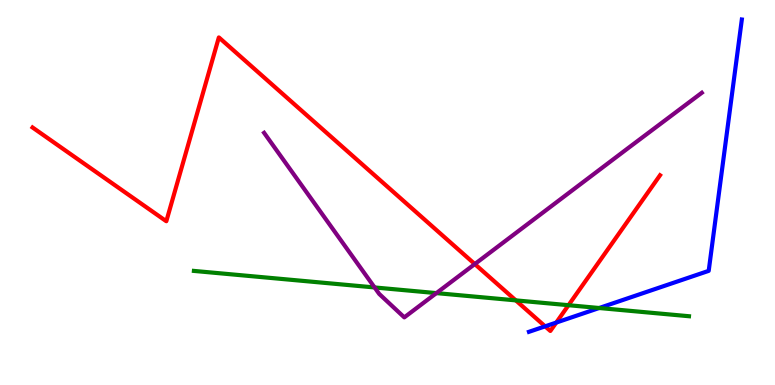[{'lines': ['blue', 'red'], 'intersections': [{'x': 7.03, 'y': 1.52}, {'x': 7.18, 'y': 1.62}]}, {'lines': ['green', 'red'], 'intersections': [{'x': 6.66, 'y': 2.2}, {'x': 7.34, 'y': 2.07}]}, {'lines': ['purple', 'red'], 'intersections': [{'x': 6.13, 'y': 3.14}]}, {'lines': ['blue', 'green'], 'intersections': [{'x': 7.73, 'y': 2.0}]}, {'lines': ['blue', 'purple'], 'intersections': []}, {'lines': ['green', 'purple'], 'intersections': [{'x': 4.83, 'y': 2.53}, {'x': 5.63, 'y': 2.39}]}]